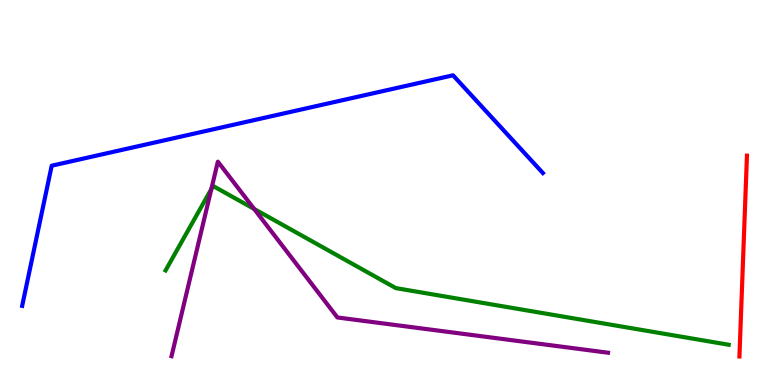[{'lines': ['blue', 'red'], 'intersections': []}, {'lines': ['green', 'red'], 'intersections': []}, {'lines': ['purple', 'red'], 'intersections': []}, {'lines': ['blue', 'green'], 'intersections': []}, {'lines': ['blue', 'purple'], 'intersections': []}, {'lines': ['green', 'purple'], 'intersections': [{'x': 2.73, 'y': 5.09}, {'x': 3.28, 'y': 4.57}]}]